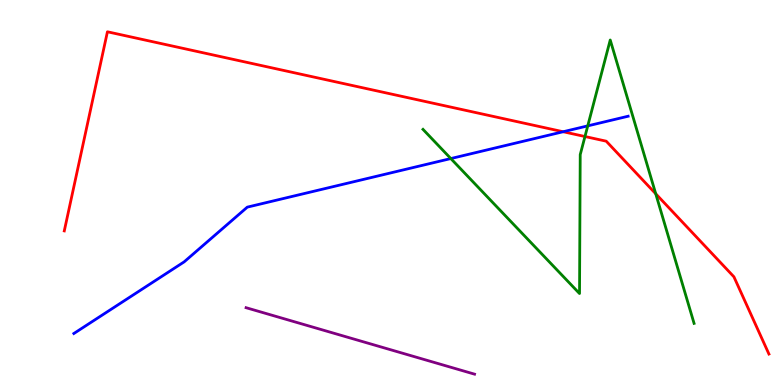[{'lines': ['blue', 'red'], 'intersections': [{'x': 7.27, 'y': 6.58}]}, {'lines': ['green', 'red'], 'intersections': [{'x': 7.55, 'y': 6.45}, {'x': 8.46, 'y': 4.97}]}, {'lines': ['purple', 'red'], 'intersections': []}, {'lines': ['blue', 'green'], 'intersections': [{'x': 5.82, 'y': 5.88}, {'x': 7.58, 'y': 6.73}]}, {'lines': ['blue', 'purple'], 'intersections': []}, {'lines': ['green', 'purple'], 'intersections': []}]